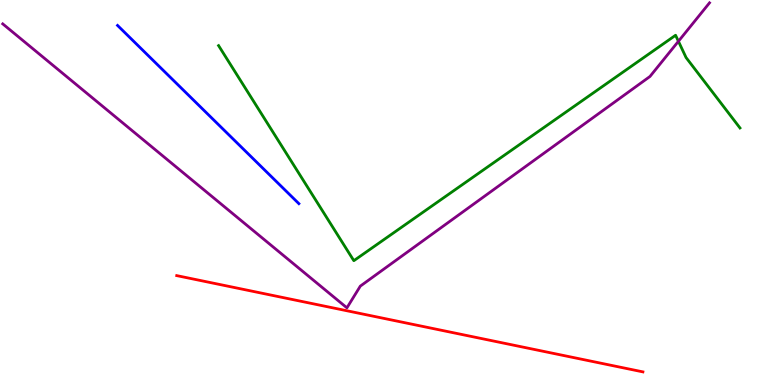[{'lines': ['blue', 'red'], 'intersections': []}, {'lines': ['green', 'red'], 'intersections': []}, {'lines': ['purple', 'red'], 'intersections': []}, {'lines': ['blue', 'green'], 'intersections': []}, {'lines': ['blue', 'purple'], 'intersections': []}, {'lines': ['green', 'purple'], 'intersections': [{'x': 8.75, 'y': 8.93}]}]